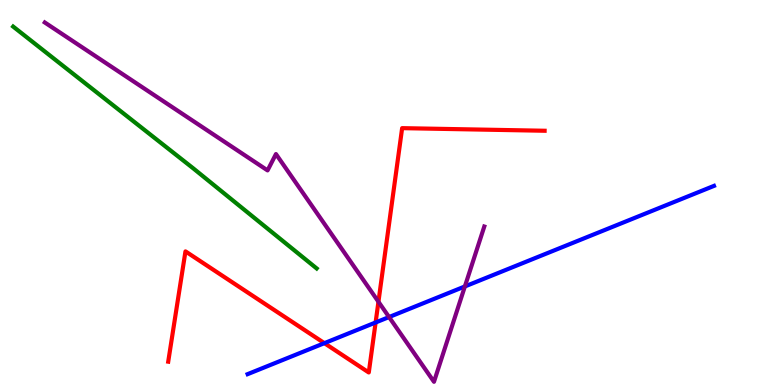[{'lines': ['blue', 'red'], 'intersections': [{'x': 4.19, 'y': 1.09}, {'x': 4.85, 'y': 1.62}]}, {'lines': ['green', 'red'], 'intersections': []}, {'lines': ['purple', 'red'], 'intersections': [{'x': 4.88, 'y': 2.16}]}, {'lines': ['blue', 'green'], 'intersections': []}, {'lines': ['blue', 'purple'], 'intersections': [{'x': 5.02, 'y': 1.76}, {'x': 6.0, 'y': 2.56}]}, {'lines': ['green', 'purple'], 'intersections': []}]